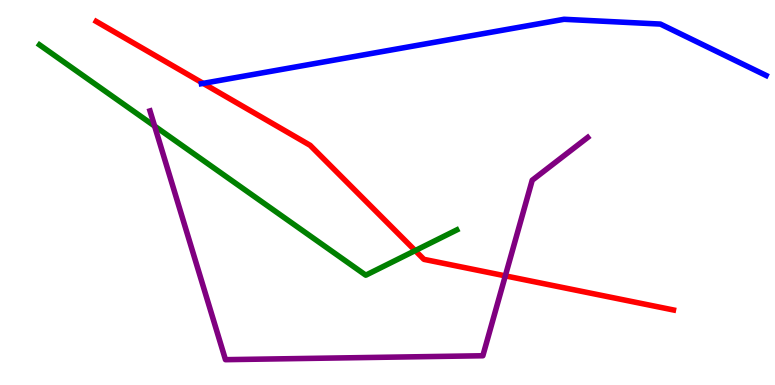[{'lines': ['blue', 'red'], 'intersections': [{'x': 2.62, 'y': 7.83}]}, {'lines': ['green', 'red'], 'intersections': [{'x': 5.36, 'y': 3.49}]}, {'lines': ['purple', 'red'], 'intersections': [{'x': 6.52, 'y': 2.83}]}, {'lines': ['blue', 'green'], 'intersections': []}, {'lines': ['blue', 'purple'], 'intersections': []}, {'lines': ['green', 'purple'], 'intersections': [{'x': 1.99, 'y': 6.72}]}]